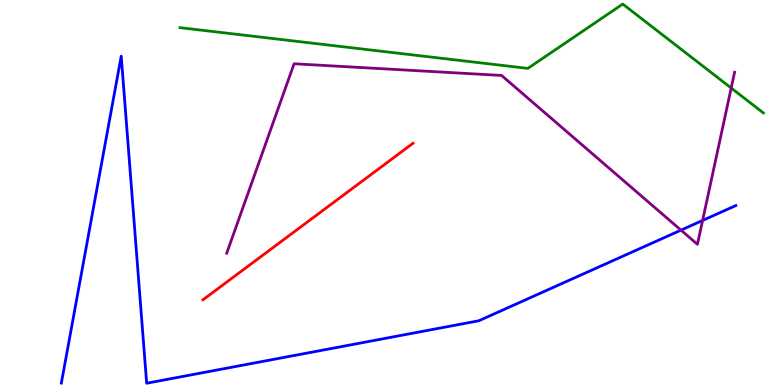[{'lines': ['blue', 'red'], 'intersections': []}, {'lines': ['green', 'red'], 'intersections': []}, {'lines': ['purple', 'red'], 'intersections': []}, {'lines': ['blue', 'green'], 'intersections': []}, {'lines': ['blue', 'purple'], 'intersections': [{'x': 8.79, 'y': 4.02}, {'x': 9.07, 'y': 4.27}]}, {'lines': ['green', 'purple'], 'intersections': [{'x': 9.43, 'y': 7.71}]}]